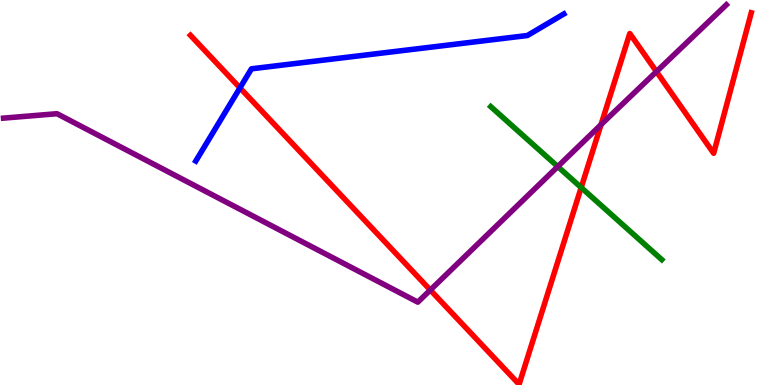[{'lines': ['blue', 'red'], 'intersections': [{'x': 3.1, 'y': 7.72}]}, {'lines': ['green', 'red'], 'intersections': [{'x': 7.5, 'y': 5.13}]}, {'lines': ['purple', 'red'], 'intersections': [{'x': 5.55, 'y': 2.47}, {'x': 7.76, 'y': 6.76}, {'x': 8.47, 'y': 8.14}]}, {'lines': ['blue', 'green'], 'intersections': []}, {'lines': ['blue', 'purple'], 'intersections': []}, {'lines': ['green', 'purple'], 'intersections': [{'x': 7.2, 'y': 5.67}]}]